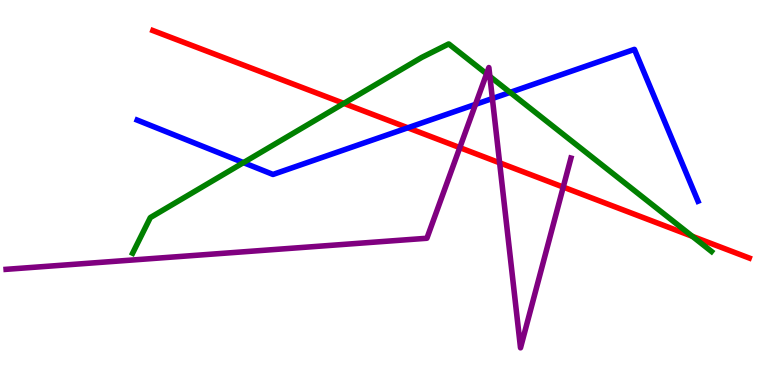[{'lines': ['blue', 'red'], 'intersections': [{'x': 5.26, 'y': 6.68}]}, {'lines': ['green', 'red'], 'intersections': [{'x': 4.44, 'y': 7.31}, {'x': 8.93, 'y': 3.86}]}, {'lines': ['purple', 'red'], 'intersections': [{'x': 5.93, 'y': 6.17}, {'x': 6.45, 'y': 5.77}, {'x': 7.27, 'y': 5.14}]}, {'lines': ['blue', 'green'], 'intersections': [{'x': 3.14, 'y': 5.78}, {'x': 6.58, 'y': 7.6}]}, {'lines': ['blue', 'purple'], 'intersections': [{'x': 6.14, 'y': 7.29}, {'x': 6.35, 'y': 7.44}]}, {'lines': ['green', 'purple'], 'intersections': [{'x': 6.28, 'y': 8.08}, {'x': 6.32, 'y': 8.02}]}]